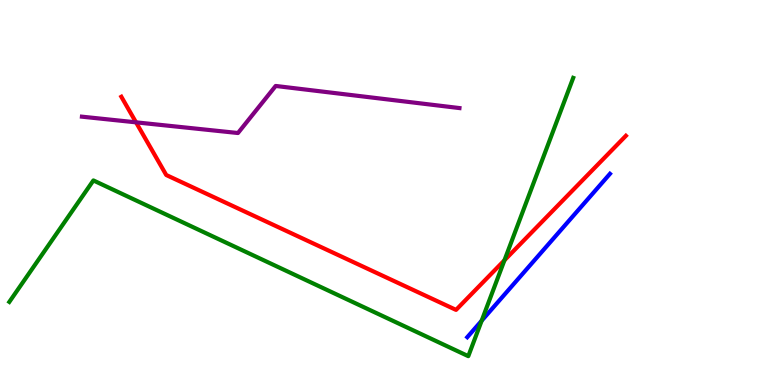[{'lines': ['blue', 'red'], 'intersections': []}, {'lines': ['green', 'red'], 'intersections': [{'x': 6.51, 'y': 3.24}]}, {'lines': ['purple', 'red'], 'intersections': [{'x': 1.76, 'y': 6.82}]}, {'lines': ['blue', 'green'], 'intersections': [{'x': 6.22, 'y': 1.67}]}, {'lines': ['blue', 'purple'], 'intersections': []}, {'lines': ['green', 'purple'], 'intersections': []}]